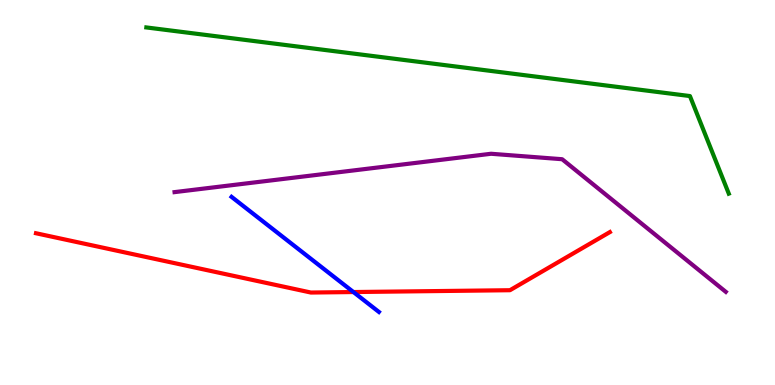[{'lines': ['blue', 'red'], 'intersections': [{'x': 4.56, 'y': 2.41}]}, {'lines': ['green', 'red'], 'intersections': []}, {'lines': ['purple', 'red'], 'intersections': []}, {'lines': ['blue', 'green'], 'intersections': []}, {'lines': ['blue', 'purple'], 'intersections': []}, {'lines': ['green', 'purple'], 'intersections': []}]